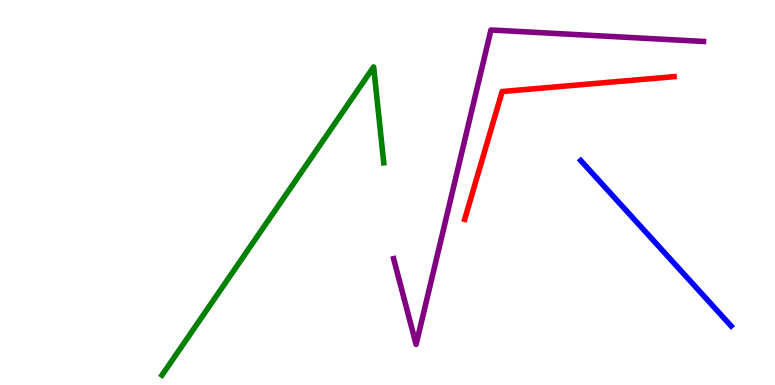[{'lines': ['blue', 'red'], 'intersections': []}, {'lines': ['green', 'red'], 'intersections': []}, {'lines': ['purple', 'red'], 'intersections': []}, {'lines': ['blue', 'green'], 'intersections': []}, {'lines': ['blue', 'purple'], 'intersections': []}, {'lines': ['green', 'purple'], 'intersections': []}]